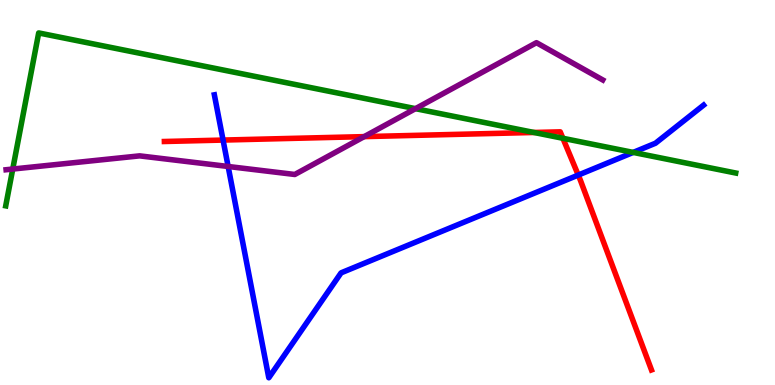[{'lines': ['blue', 'red'], 'intersections': [{'x': 2.88, 'y': 6.36}, {'x': 7.46, 'y': 5.45}]}, {'lines': ['green', 'red'], 'intersections': [{'x': 6.89, 'y': 6.56}, {'x': 7.26, 'y': 6.41}]}, {'lines': ['purple', 'red'], 'intersections': [{'x': 4.7, 'y': 6.45}]}, {'lines': ['blue', 'green'], 'intersections': [{'x': 8.17, 'y': 6.04}]}, {'lines': ['blue', 'purple'], 'intersections': [{'x': 2.94, 'y': 5.68}]}, {'lines': ['green', 'purple'], 'intersections': [{'x': 0.164, 'y': 5.61}, {'x': 5.36, 'y': 7.18}]}]